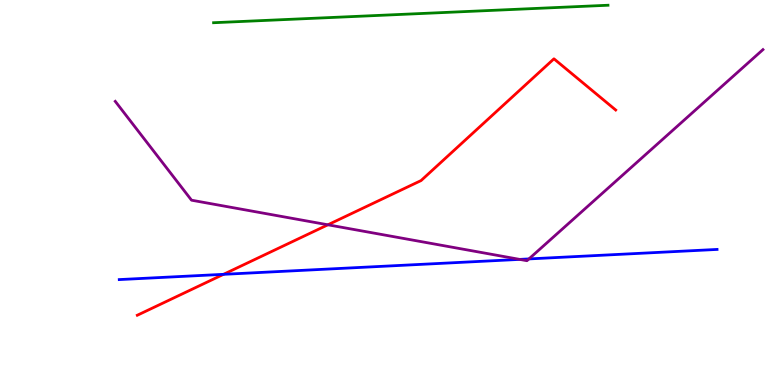[{'lines': ['blue', 'red'], 'intersections': [{'x': 2.88, 'y': 2.87}]}, {'lines': ['green', 'red'], 'intersections': []}, {'lines': ['purple', 'red'], 'intersections': [{'x': 4.23, 'y': 4.16}]}, {'lines': ['blue', 'green'], 'intersections': []}, {'lines': ['blue', 'purple'], 'intersections': [{'x': 6.71, 'y': 3.26}, {'x': 6.82, 'y': 3.27}]}, {'lines': ['green', 'purple'], 'intersections': []}]